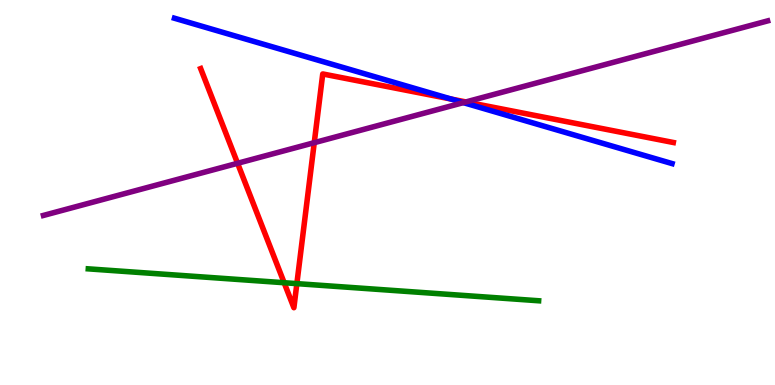[{'lines': ['blue', 'red'], 'intersections': [{'x': 5.82, 'y': 7.43}]}, {'lines': ['green', 'red'], 'intersections': [{'x': 3.67, 'y': 2.66}, {'x': 3.83, 'y': 2.63}]}, {'lines': ['purple', 'red'], 'intersections': [{'x': 3.07, 'y': 5.76}, {'x': 4.05, 'y': 6.29}, {'x': 6.01, 'y': 7.35}]}, {'lines': ['blue', 'green'], 'intersections': []}, {'lines': ['blue', 'purple'], 'intersections': [{'x': 5.98, 'y': 7.33}]}, {'lines': ['green', 'purple'], 'intersections': []}]